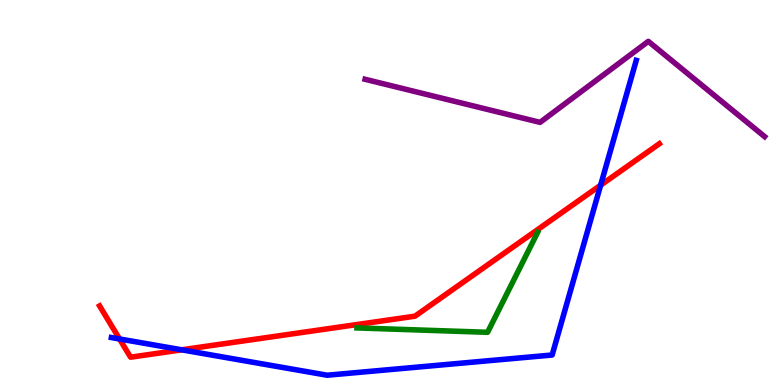[{'lines': ['blue', 'red'], 'intersections': [{'x': 1.54, 'y': 1.2}, {'x': 2.34, 'y': 0.914}, {'x': 7.75, 'y': 5.19}]}, {'lines': ['green', 'red'], 'intersections': []}, {'lines': ['purple', 'red'], 'intersections': []}, {'lines': ['blue', 'green'], 'intersections': []}, {'lines': ['blue', 'purple'], 'intersections': []}, {'lines': ['green', 'purple'], 'intersections': []}]